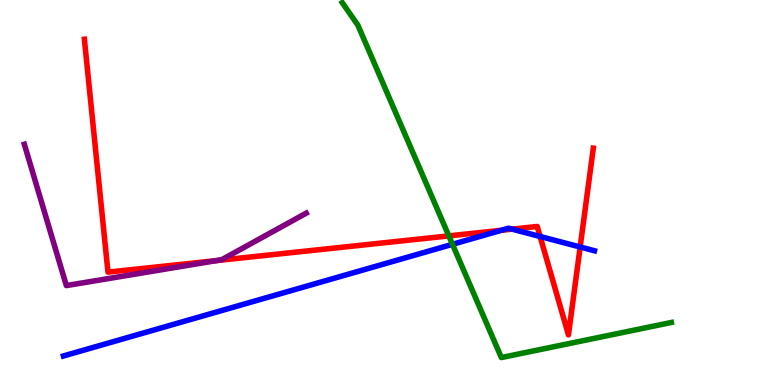[{'lines': ['blue', 'red'], 'intersections': [{'x': 6.47, 'y': 4.02}, {'x': 6.61, 'y': 4.05}, {'x': 6.97, 'y': 3.86}, {'x': 7.49, 'y': 3.58}]}, {'lines': ['green', 'red'], 'intersections': [{'x': 5.79, 'y': 3.87}]}, {'lines': ['purple', 'red'], 'intersections': [{'x': 2.79, 'y': 3.23}]}, {'lines': ['blue', 'green'], 'intersections': [{'x': 5.84, 'y': 3.65}]}, {'lines': ['blue', 'purple'], 'intersections': []}, {'lines': ['green', 'purple'], 'intersections': []}]